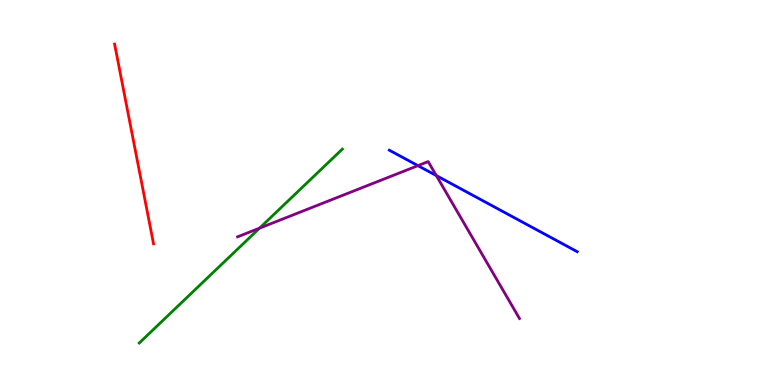[{'lines': ['blue', 'red'], 'intersections': []}, {'lines': ['green', 'red'], 'intersections': []}, {'lines': ['purple', 'red'], 'intersections': []}, {'lines': ['blue', 'green'], 'intersections': []}, {'lines': ['blue', 'purple'], 'intersections': [{'x': 5.39, 'y': 5.7}, {'x': 5.63, 'y': 5.44}]}, {'lines': ['green', 'purple'], 'intersections': [{'x': 3.35, 'y': 4.07}]}]